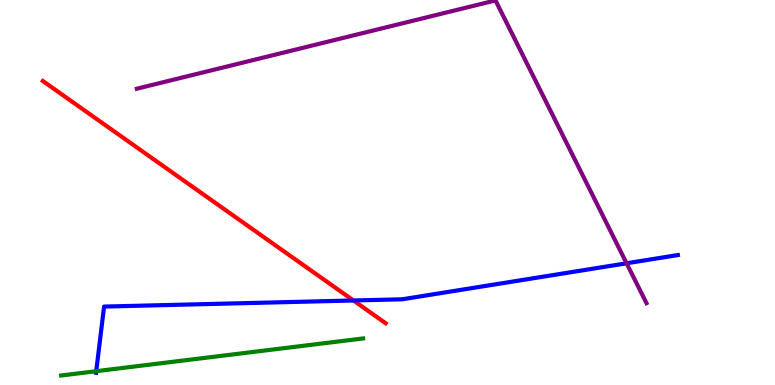[{'lines': ['blue', 'red'], 'intersections': [{'x': 4.56, 'y': 2.2}]}, {'lines': ['green', 'red'], 'intersections': []}, {'lines': ['purple', 'red'], 'intersections': []}, {'lines': ['blue', 'green'], 'intersections': [{'x': 1.24, 'y': 0.359}]}, {'lines': ['blue', 'purple'], 'intersections': [{'x': 8.08, 'y': 3.16}]}, {'lines': ['green', 'purple'], 'intersections': []}]